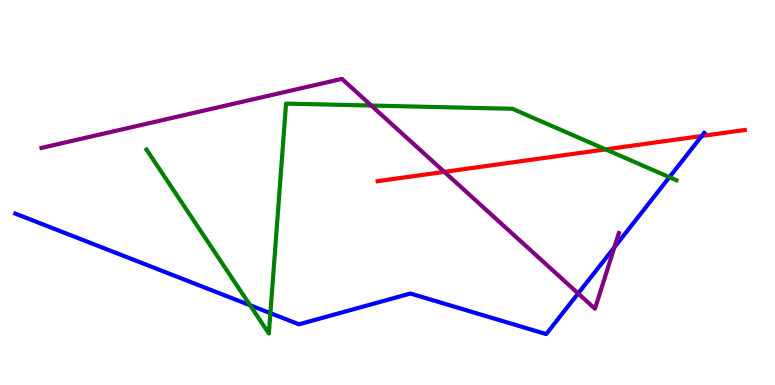[{'lines': ['blue', 'red'], 'intersections': [{'x': 9.06, 'y': 6.47}]}, {'lines': ['green', 'red'], 'intersections': [{'x': 7.81, 'y': 6.12}]}, {'lines': ['purple', 'red'], 'intersections': [{'x': 5.73, 'y': 5.54}]}, {'lines': ['blue', 'green'], 'intersections': [{'x': 3.23, 'y': 2.07}, {'x': 3.49, 'y': 1.87}, {'x': 8.64, 'y': 5.4}]}, {'lines': ['blue', 'purple'], 'intersections': [{'x': 7.46, 'y': 2.38}, {'x': 7.93, 'y': 3.58}]}, {'lines': ['green', 'purple'], 'intersections': [{'x': 4.79, 'y': 7.26}]}]